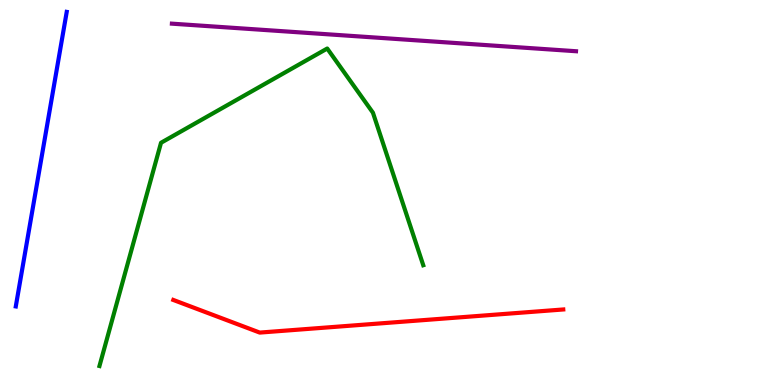[{'lines': ['blue', 'red'], 'intersections': []}, {'lines': ['green', 'red'], 'intersections': []}, {'lines': ['purple', 'red'], 'intersections': []}, {'lines': ['blue', 'green'], 'intersections': []}, {'lines': ['blue', 'purple'], 'intersections': []}, {'lines': ['green', 'purple'], 'intersections': []}]